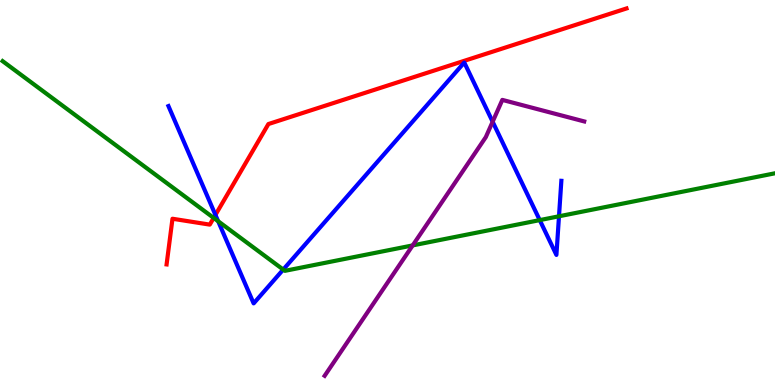[{'lines': ['blue', 'red'], 'intersections': [{'x': 2.78, 'y': 4.42}]}, {'lines': ['green', 'red'], 'intersections': [{'x': 2.76, 'y': 4.34}]}, {'lines': ['purple', 'red'], 'intersections': []}, {'lines': ['blue', 'green'], 'intersections': [{'x': 2.82, 'y': 4.25}, {'x': 3.65, 'y': 3.0}, {'x': 6.96, 'y': 4.28}, {'x': 7.21, 'y': 4.38}]}, {'lines': ['blue', 'purple'], 'intersections': [{'x': 6.36, 'y': 6.84}]}, {'lines': ['green', 'purple'], 'intersections': [{'x': 5.33, 'y': 3.63}]}]